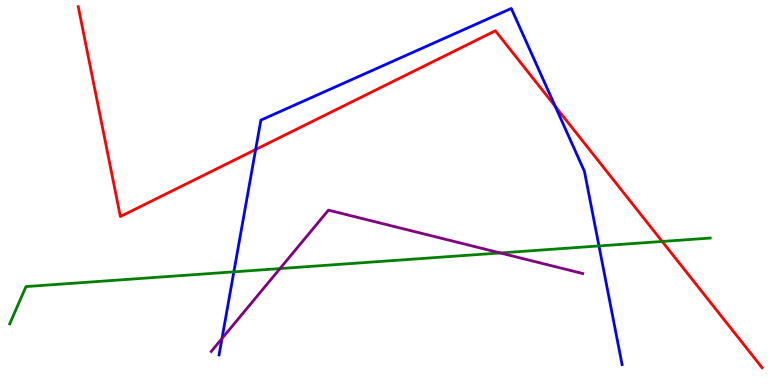[{'lines': ['blue', 'red'], 'intersections': [{'x': 3.3, 'y': 6.12}, {'x': 7.17, 'y': 7.24}]}, {'lines': ['green', 'red'], 'intersections': [{'x': 8.54, 'y': 3.73}]}, {'lines': ['purple', 'red'], 'intersections': []}, {'lines': ['blue', 'green'], 'intersections': [{'x': 3.02, 'y': 2.94}, {'x': 7.73, 'y': 3.61}]}, {'lines': ['blue', 'purple'], 'intersections': [{'x': 2.86, 'y': 1.21}]}, {'lines': ['green', 'purple'], 'intersections': [{'x': 3.61, 'y': 3.02}, {'x': 6.45, 'y': 3.43}]}]